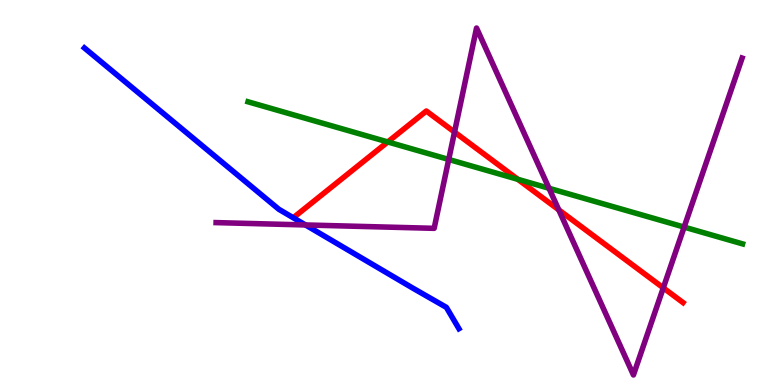[{'lines': ['blue', 'red'], 'intersections': []}, {'lines': ['green', 'red'], 'intersections': [{'x': 5.0, 'y': 6.31}, {'x': 6.68, 'y': 5.34}]}, {'lines': ['purple', 'red'], 'intersections': [{'x': 5.86, 'y': 6.57}, {'x': 7.21, 'y': 4.55}, {'x': 8.56, 'y': 2.52}]}, {'lines': ['blue', 'green'], 'intersections': []}, {'lines': ['blue', 'purple'], 'intersections': [{'x': 3.94, 'y': 4.16}]}, {'lines': ['green', 'purple'], 'intersections': [{'x': 5.79, 'y': 5.86}, {'x': 7.08, 'y': 5.11}, {'x': 8.83, 'y': 4.1}]}]